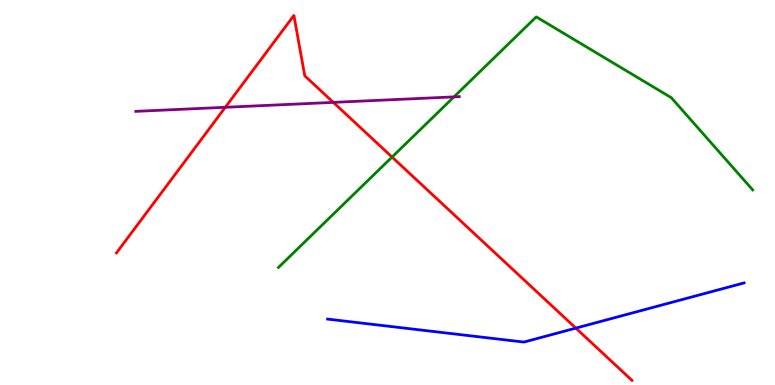[{'lines': ['blue', 'red'], 'intersections': [{'x': 7.43, 'y': 1.48}]}, {'lines': ['green', 'red'], 'intersections': [{'x': 5.06, 'y': 5.92}]}, {'lines': ['purple', 'red'], 'intersections': [{'x': 2.91, 'y': 7.21}, {'x': 4.3, 'y': 7.34}]}, {'lines': ['blue', 'green'], 'intersections': []}, {'lines': ['blue', 'purple'], 'intersections': []}, {'lines': ['green', 'purple'], 'intersections': [{'x': 5.86, 'y': 7.48}]}]